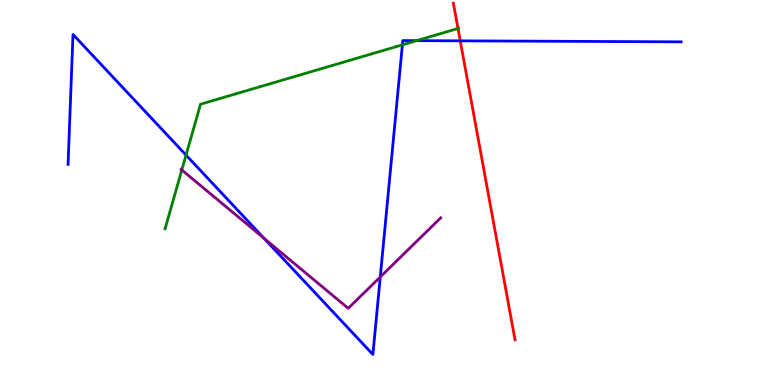[{'lines': ['blue', 'red'], 'intersections': [{'x': 5.94, 'y': 8.94}]}, {'lines': ['green', 'red'], 'intersections': [{'x': 5.91, 'y': 9.26}]}, {'lines': ['purple', 'red'], 'intersections': []}, {'lines': ['blue', 'green'], 'intersections': [{'x': 2.4, 'y': 5.97}, {'x': 5.19, 'y': 8.84}, {'x': 5.38, 'y': 8.94}]}, {'lines': ['blue', 'purple'], 'intersections': [{'x': 3.41, 'y': 3.81}, {'x': 4.91, 'y': 2.81}]}, {'lines': ['green', 'purple'], 'intersections': [{'x': 2.35, 'y': 5.59}]}]